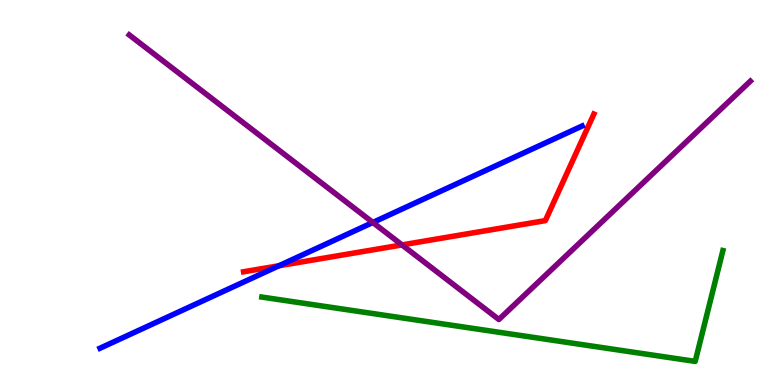[{'lines': ['blue', 'red'], 'intersections': [{'x': 3.6, 'y': 3.1}]}, {'lines': ['green', 'red'], 'intersections': []}, {'lines': ['purple', 'red'], 'intersections': [{'x': 5.19, 'y': 3.64}]}, {'lines': ['blue', 'green'], 'intersections': []}, {'lines': ['blue', 'purple'], 'intersections': [{'x': 4.81, 'y': 4.22}]}, {'lines': ['green', 'purple'], 'intersections': []}]